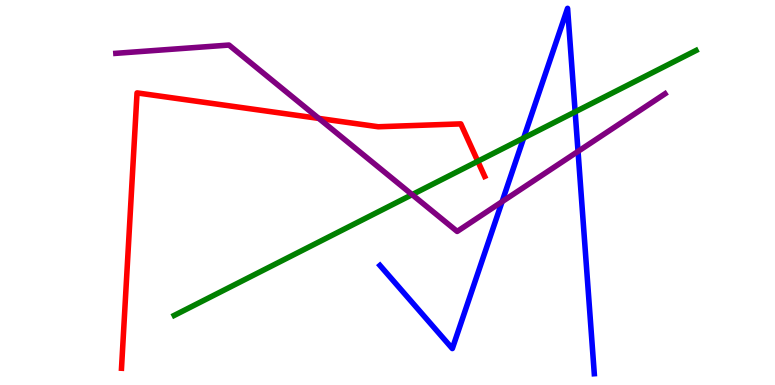[{'lines': ['blue', 'red'], 'intersections': []}, {'lines': ['green', 'red'], 'intersections': [{'x': 6.17, 'y': 5.81}]}, {'lines': ['purple', 'red'], 'intersections': [{'x': 4.11, 'y': 6.92}]}, {'lines': ['blue', 'green'], 'intersections': [{'x': 6.76, 'y': 6.42}, {'x': 7.42, 'y': 7.09}]}, {'lines': ['blue', 'purple'], 'intersections': [{'x': 6.48, 'y': 4.76}, {'x': 7.46, 'y': 6.07}]}, {'lines': ['green', 'purple'], 'intersections': [{'x': 5.32, 'y': 4.94}]}]